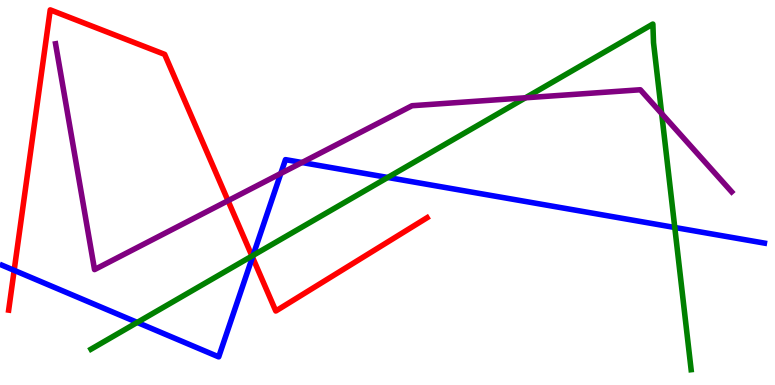[{'lines': ['blue', 'red'], 'intersections': [{'x': 0.183, 'y': 2.98}, {'x': 3.26, 'y': 3.32}]}, {'lines': ['green', 'red'], 'intersections': [{'x': 3.25, 'y': 3.35}]}, {'lines': ['purple', 'red'], 'intersections': [{'x': 2.94, 'y': 4.79}]}, {'lines': ['blue', 'green'], 'intersections': [{'x': 1.77, 'y': 1.63}, {'x': 3.27, 'y': 3.37}, {'x': 5.0, 'y': 5.39}, {'x': 8.71, 'y': 4.09}]}, {'lines': ['blue', 'purple'], 'intersections': [{'x': 3.62, 'y': 5.49}, {'x': 3.9, 'y': 5.78}]}, {'lines': ['green', 'purple'], 'intersections': [{'x': 6.78, 'y': 7.46}, {'x': 8.54, 'y': 7.05}]}]